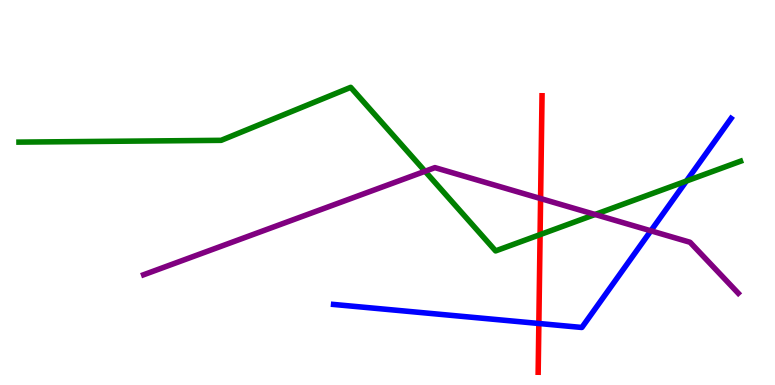[{'lines': ['blue', 'red'], 'intersections': [{'x': 6.95, 'y': 1.6}]}, {'lines': ['green', 'red'], 'intersections': [{'x': 6.97, 'y': 3.91}]}, {'lines': ['purple', 'red'], 'intersections': [{'x': 6.98, 'y': 4.84}]}, {'lines': ['blue', 'green'], 'intersections': [{'x': 8.86, 'y': 5.3}]}, {'lines': ['blue', 'purple'], 'intersections': [{'x': 8.4, 'y': 4.01}]}, {'lines': ['green', 'purple'], 'intersections': [{'x': 5.48, 'y': 5.55}, {'x': 7.68, 'y': 4.43}]}]